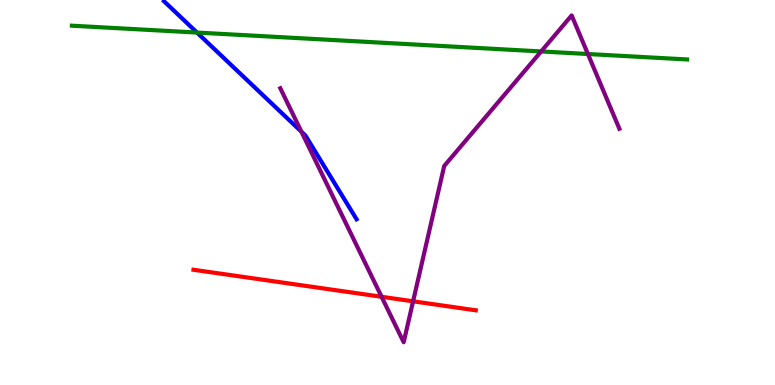[{'lines': ['blue', 'red'], 'intersections': []}, {'lines': ['green', 'red'], 'intersections': []}, {'lines': ['purple', 'red'], 'intersections': [{'x': 4.92, 'y': 2.29}, {'x': 5.33, 'y': 2.17}]}, {'lines': ['blue', 'green'], 'intersections': [{'x': 2.54, 'y': 9.15}]}, {'lines': ['blue', 'purple'], 'intersections': [{'x': 3.89, 'y': 6.58}]}, {'lines': ['green', 'purple'], 'intersections': [{'x': 6.98, 'y': 8.66}, {'x': 7.59, 'y': 8.6}]}]